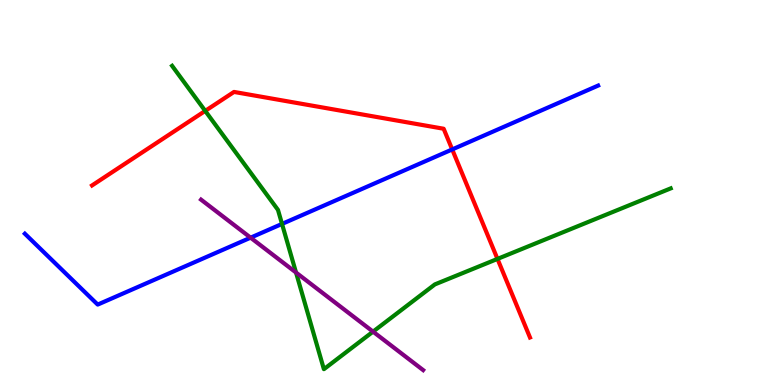[{'lines': ['blue', 'red'], 'intersections': [{'x': 5.83, 'y': 6.12}]}, {'lines': ['green', 'red'], 'intersections': [{'x': 2.65, 'y': 7.12}, {'x': 6.42, 'y': 3.28}]}, {'lines': ['purple', 'red'], 'intersections': []}, {'lines': ['blue', 'green'], 'intersections': [{'x': 3.64, 'y': 4.18}]}, {'lines': ['blue', 'purple'], 'intersections': [{'x': 3.23, 'y': 3.83}]}, {'lines': ['green', 'purple'], 'intersections': [{'x': 3.82, 'y': 2.92}, {'x': 4.81, 'y': 1.39}]}]